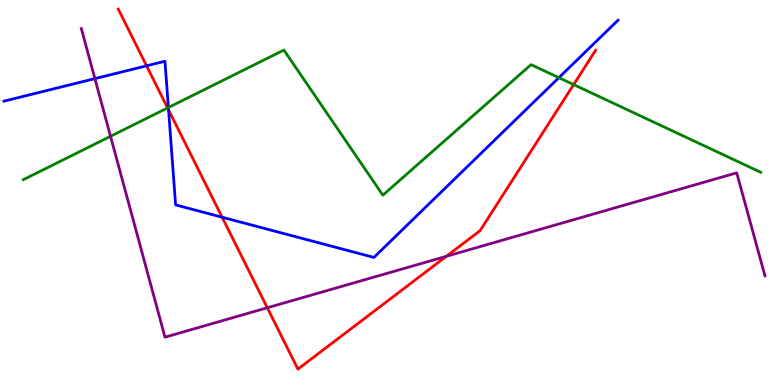[{'lines': ['blue', 'red'], 'intersections': [{'x': 1.89, 'y': 8.29}, {'x': 2.17, 'y': 7.15}, {'x': 2.87, 'y': 4.36}]}, {'lines': ['green', 'red'], 'intersections': [{'x': 2.16, 'y': 7.2}, {'x': 7.4, 'y': 7.8}]}, {'lines': ['purple', 'red'], 'intersections': [{'x': 3.45, 'y': 2.01}, {'x': 5.76, 'y': 3.34}]}, {'lines': ['blue', 'green'], 'intersections': [{'x': 2.17, 'y': 7.21}, {'x': 7.21, 'y': 7.98}]}, {'lines': ['blue', 'purple'], 'intersections': [{'x': 1.22, 'y': 7.96}]}, {'lines': ['green', 'purple'], 'intersections': [{'x': 1.43, 'y': 6.46}]}]